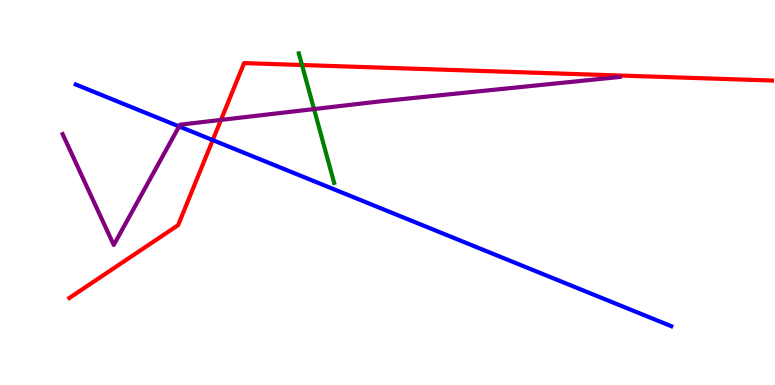[{'lines': ['blue', 'red'], 'intersections': [{'x': 2.75, 'y': 6.36}]}, {'lines': ['green', 'red'], 'intersections': [{'x': 3.9, 'y': 8.31}]}, {'lines': ['purple', 'red'], 'intersections': [{'x': 2.85, 'y': 6.89}]}, {'lines': ['blue', 'green'], 'intersections': []}, {'lines': ['blue', 'purple'], 'intersections': [{'x': 2.31, 'y': 6.72}]}, {'lines': ['green', 'purple'], 'intersections': [{'x': 4.05, 'y': 7.17}]}]